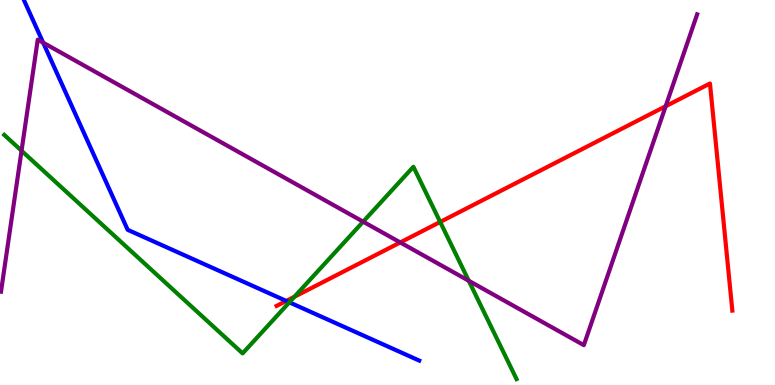[{'lines': ['blue', 'red'], 'intersections': [{'x': 3.69, 'y': 2.18}]}, {'lines': ['green', 'red'], 'intersections': [{'x': 3.8, 'y': 2.29}, {'x': 5.68, 'y': 4.23}]}, {'lines': ['purple', 'red'], 'intersections': [{'x': 5.16, 'y': 3.7}, {'x': 8.59, 'y': 7.24}]}, {'lines': ['blue', 'green'], 'intersections': [{'x': 3.73, 'y': 2.15}]}, {'lines': ['blue', 'purple'], 'intersections': [{'x': 0.557, 'y': 8.89}]}, {'lines': ['green', 'purple'], 'intersections': [{'x': 0.278, 'y': 6.08}, {'x': 4.69, 'y': 4.24}, {'x': 6.05, 'y': 2.71}]}]